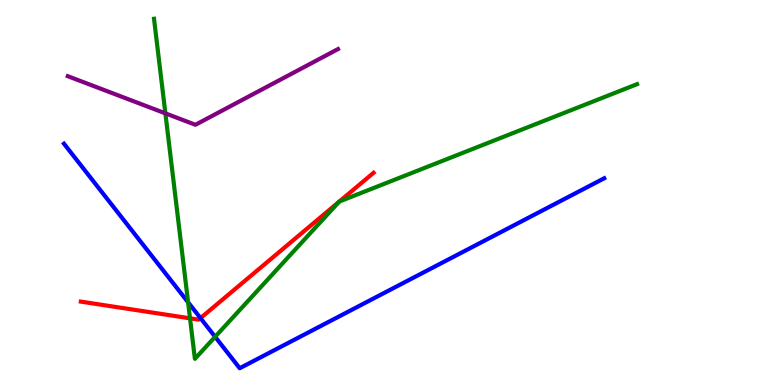[{'lines': ['blue', 'red'], 'intersections': [{'x': 2.59, 'y': 1.74}]}, {'lines': ['green', 'red'], 'intersections': [{'x': 2.45, 'y': 1.73}, {'x': 4.38, 'y': 4.77}, {'x': 4.38, 'y': 4.77}]}, {'lines': ['purple', 'red'], 'intersections': []}, {'lines': ['blue', 'green'], 'intersections': [{'x': 2.43, 'y': 2.15}, {'x': 2.78, 'y': 1.25}]}, {'lines': ['blue', 'purple'], 'intersections': []}, {'lines': ['green', 'purple'], 'intersections': [{'x': 2.13, 'y': 7.06}]}]